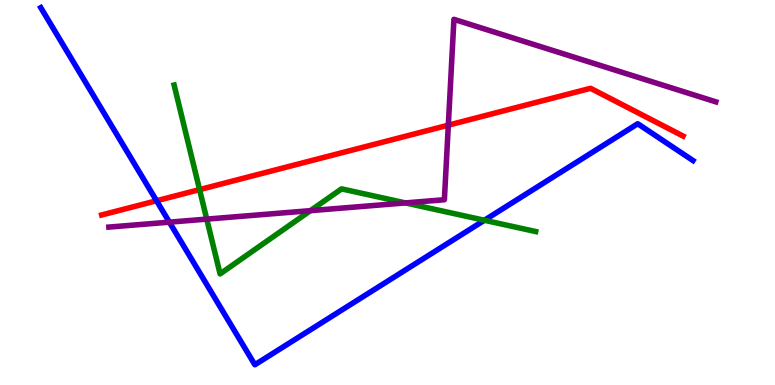[{'lines': ['blue', 'red'], 'intersections': [{'x': 2.02, 'y': 4.79}]}, {'lines': ['green', 'red'], 'intersections': [{'x': 2.58, 'y': 5.08}]}, {'lines': ['purple', 'red'], 'intersections': [{'x': 5.78, 'y': 6.75}]}, {'lines': ['blue', 'green'], 'intersections': [{'x': 6.25, 'y': 4.28}]}, {'lines': ['blue', 'purple'], 'intersections': [{'x': 2.19, 'y': 4.23}]}, {'lines': ['green', 'purple'], 'intersections': [{'x': 2.67, 'y': 4.31}, {'x': 4.01, 'y': 4.53}, {'x': 5.23, 'y': 4.73}]}]